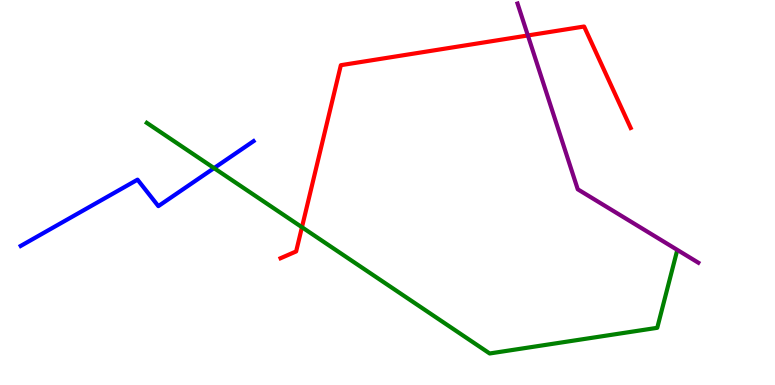[{'lines': ['blue', 'red'], 'intersections': []}, {'lines': ['green', 'red'], 'intersections': [{'x': 3.9, 'y': 4.1}]}, {'lines': ['purple', 'red'], 'intersections': [{'x': 6.81, 'y': 9.08}]}, {'lines': ['blue', 'green'], 'intersections': [{'x': 2.76, 'y': 5.63}]}, {'lines': ['blue', 'purple'], 'intersections': []}, {'lines': ['green', 'purple'], 'intersections': []}]